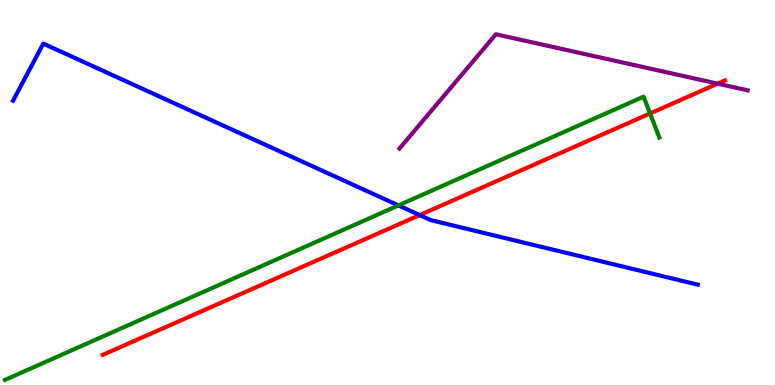[{'lines': ['blue', 'red'], 'intersections': [{'x': 5.42, 'y': 4.41}]}, {'lines': ['green', 'red'], 'intersections': [{'x': 8.39, 'y': 7.05}]}, {'lines': ['purple', 'red'], 'intersections': [{'x': 9.26, 'y': 7.83}]}, {'lines': ['blue', 'green'], 'intersections': [{'x': 5.14, 'y': 4.66}]}, {'lines': ['blue', 'purple'], 'intersections': []}, {'lines': ['green', 'purple'], 'intersections': []}]